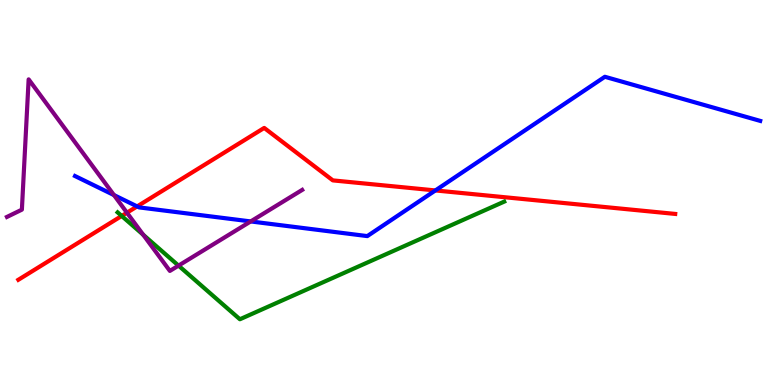[{'lines': ['blue', 'red'], 'intersections': [{'x': 1.77, 'y': 4.64}, {'x': 5.62, 'y': 5.05}]}, {'lines': ['green', 'red'], 'intersections': [{'x': 1.57, 'y': 4.39}]}, {'lines': ['purple', 'red'], 'intersections': [{'x': 1.64, 'y': 4.48}]}, {'lines': ['blue', 'green'], 'intersections': []}, {'lines': ['blue', 'purple'], 'intersections': [{'x': 1.47, 'y': 4.93}, {'x': 3.23, 'y': 4.25}]}, {'lines': ['green', 'purple'], 'intersections': [{'x': 1.85, 'y': 3.9}, {'x': 2.3, 'y': 3.1}]}]